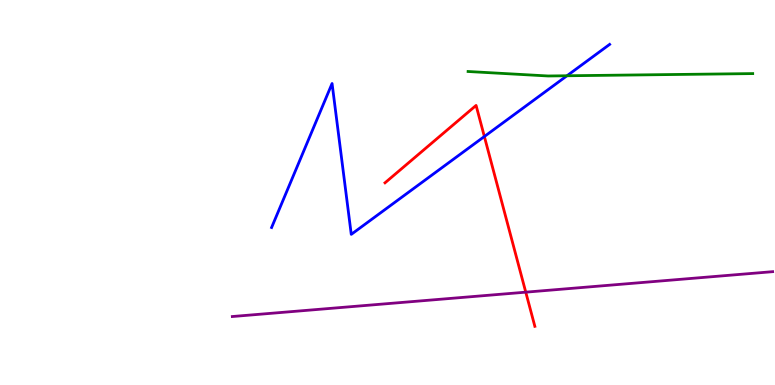[{'lines': ['blue', 'red'], 'intersections': [{'x': 6.25, 'y': 6.45}]}, {'lines': ['green', 'red'], 'intersections': []}, {'lines': ['purple', 'red'], 'intersections': [{'x': 6.78, 'y': 2.41}]}, {'lines': ['blue', 'green'], 'intersections': [{'x': 7.32, 'y': 8.03}]}, {'lines': ['blue', 'purple'], 'intersections': []}, {'lines': ['green', 'purple'], 'intersections': []}]